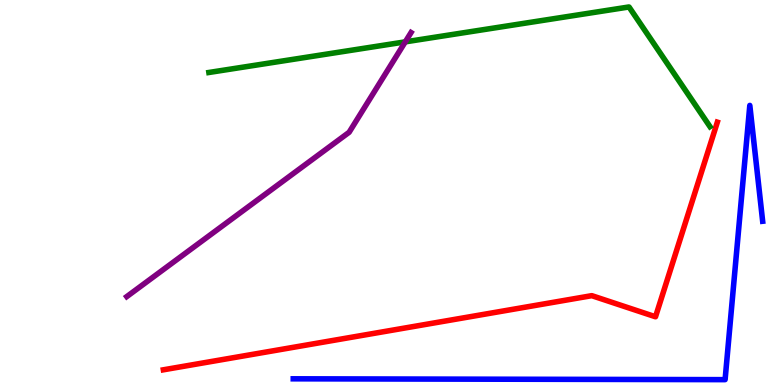[{'lines': ['blue', 'red'], 'intersections': []}, {'lines': ['green', 'red'], 'intersections': []}, {'lines': ['purple', 'red'], 'intersections': []}, {'lines': ['blue', 'green'], 'intersections': []}, {'lines': ['blue', 'purple'], 'intersections': []}, {'lines': ['green', 'purple'], 'intersections': [{'x': 5.23, 'y': 8.91}]}]